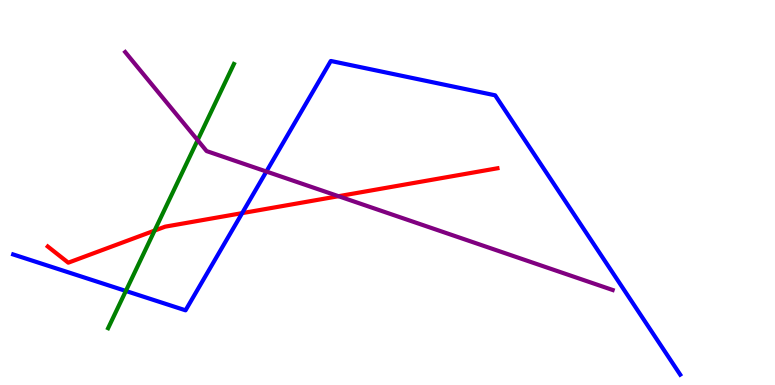[{'lines': ['blue', 'red'], 'intersections': [{'x': 3.12, 'y': 4.46}]}, {'lines': ['green', 'red'], 'intersections': [{'x': 1.99, 'y': 4.01}]}, {'lines': ['purple', 'red'], 'intersections': [{'x': 4.37, 'y': 4.9}]}, {'lines': ['blue', 'green'], 'intersections': [{'x': 1.62, 'y': 2.44}]}, {'lines': ['blue', 'purple'], 'intersections': [{'x': 3.44, 'y': 5.54}]}, {'lines': ['green', 'purple'], 'intersections': [{'x': 2.55, 'y': 6.36}]}]